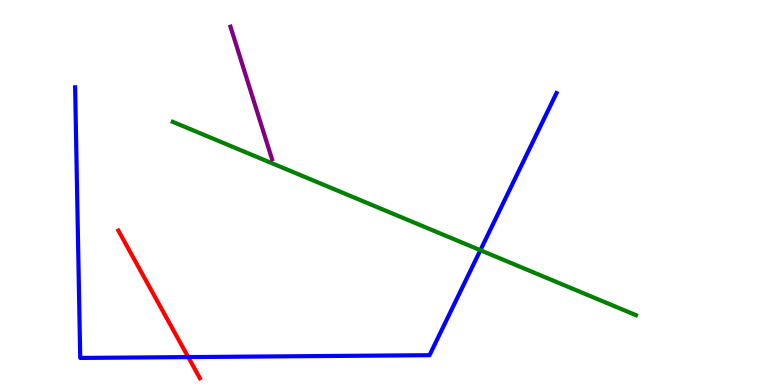[{'lines': ['blue', 'red'], 'intersections': [{'x': 2.43, 'y': 0.725}]}, {'lines': ['green', 'red'], 'intersections': []}, {'lines': ['purple', 'red'], 'intersections': []}, {'lines': ['blue', 'green'], 'intersections': [{'x': 6.2, 'y': 3.5}]}, {'lines': ['blue', 'purple'], 'intersections': []}, {'lines': ['green', 'purple'], 'intersections': []}]